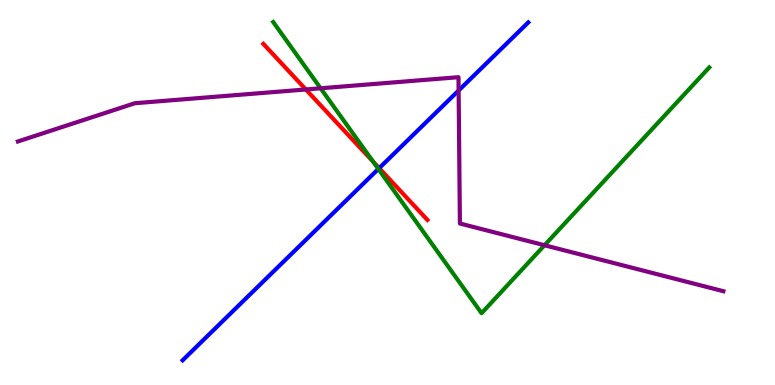[{'lines': ['blue', 'red'], 'intersections': [{'x': 4.89, 'y': 5.63}]}, {'lines': ['green', 'red'], 'intersections': [{'x': 4.81, 'y': 5.8}]}, {'lines': ['purple', 'red'], 'intersections': [{'x': 3.95, 'y': 7.68}]}, {'lines': ['blue', 'green'], 'intersections': [{'x': 4.88, 'y': 5.61}]}, {'lines': ['blue', 'purple'], 'intersections': [{'x': 5.92, 'y': 7.65}]}, {'lines': ['green', 'purple'], 'intersections': [{'x': 4.14, 'y': 7.71}, {'x': 7.03, 'y': 3.63}]}]